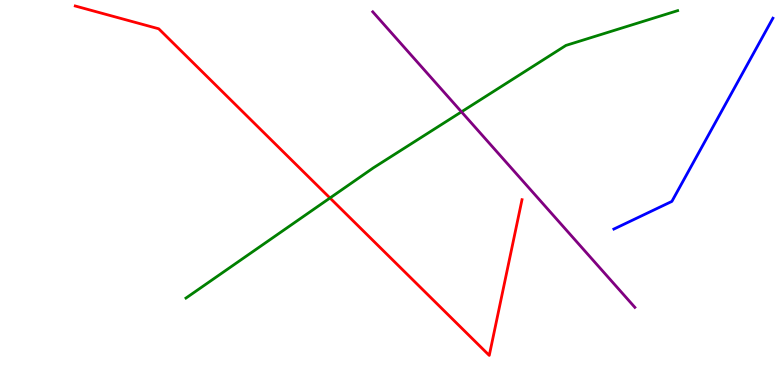[{'lines': ['blue', 'red'], 'intersections': []}, {'lines': ['green', 'red'], 'intersections': [{'x': 4.26, 'y': 4.86}]}, {'lines': ['purple', 'red'], 'intersections': []}, {'lines': ['blue', 'green'], 'intersections': []}, {'lines': ['blue', 'purple'], 'intersections': []}, {'lines': ['green', 'purple'], 'intersections': [{'x': 5.95, 'y': 7.1}]}]